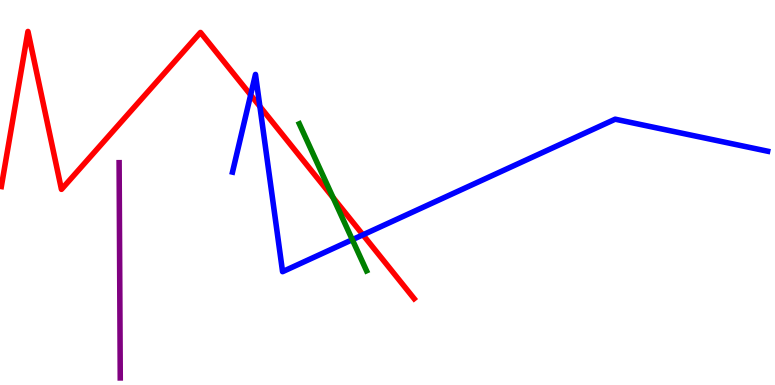[{'lines': ['blue', 'red'], 'intersections': [{'x': 3.23, 'y': 7.53}, {'x': 3.35, 'y': 7.24}, {'x': 4.68, 'y': 3.9}]}, {'lines': ['green', 'red'], 'intersections': [{'x': 4.3, 'y': 4.87}]}, {'lines': ['purple', 'red'], 'intersections': []}, {'lines': ['blue', 'green'], 'intersections': [{'x': 4.55, 'y': 3.77}]}, {'lines': ['blue', 'purple'], 'intersections': []}, {'lines': ['green', 'purple'], 'intersections': []}]